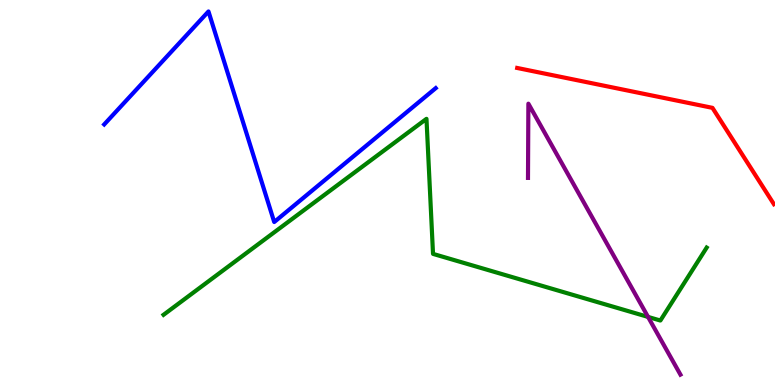[{'lines': ['blue', 'red'], 'intersections': []}, {'lines': ['green', 'red'], 'intersections': []}, {'lines': ['purple', 'red'], 'intersections': []}, {'lines': ['blue', 'green'], 'intersections': []}, {'lines': ['blue', 'purple'], 'intersections': []}, {'lines': ['green', 'purple'], 'intersections': [{'x': 8.36, 'y': 1.77}]}]